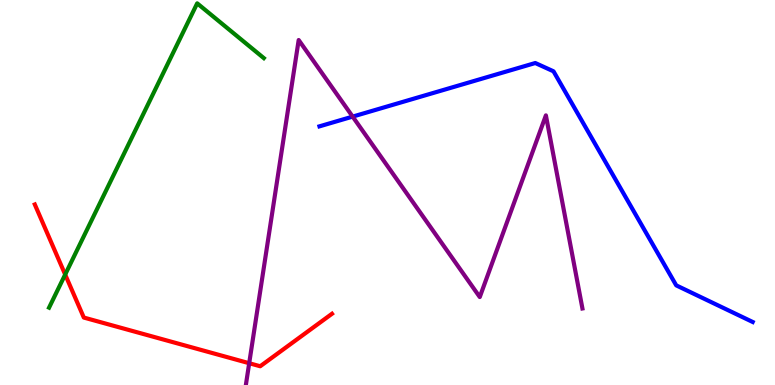[{'lines': ['blue', 'red'], 'intersections': []}, {'lines': ['green', 'red'], 'intersections': [{'x': 0.841, 'y': 2.87}]}, {'lines': ['purple', 'red'], 'intersections': [{'x': 3.22, 'y': 0.566}]}, {'lines': ['blue', 'green'], 'intersections': []}, {'lines': ['blue', 'purple'], 'intersections': [{'x': 4.55, 'y': 6.97}]}, {'lines': ['green', 'purple'], 'intersections': []}]